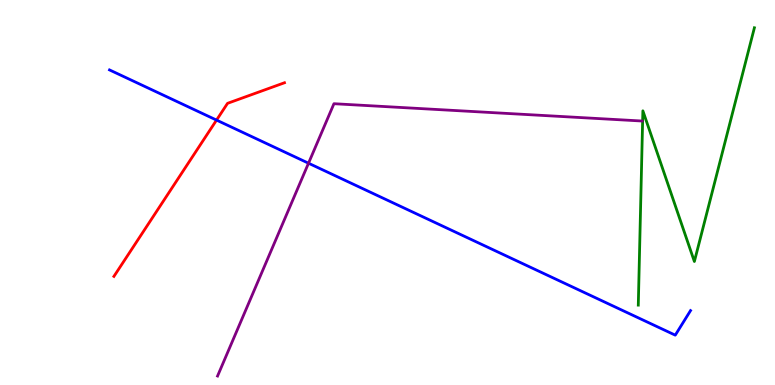[{'lines': ['blue', 'red'], 'intersections': [{'x': 2.79, 'y': 6.88}]}, {'lines': ['green', 'red'], 'intersections': []}, {'lines': ['purple', 'red'], 'intersections': []}, {'lines': ['blue', 'green'], 'intersections': []}, {'lines': ['blue', 'purple'], 'intersections': [{'x': 3.98, 'y': 5.76}]}, {'lines': ['green', 'purple'], 'intersections': []}]